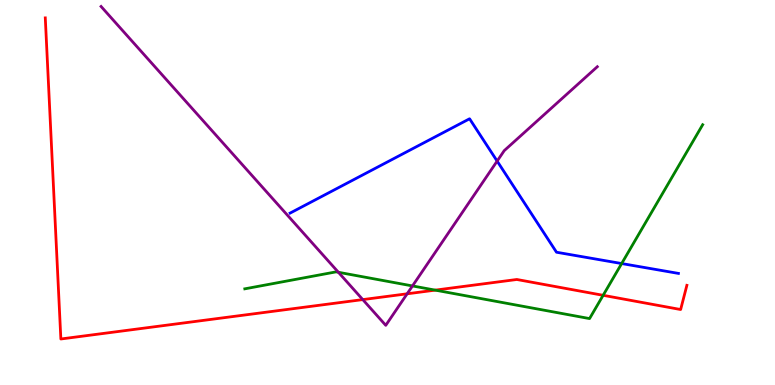[{'lines': ['blue', 'red'], 'intersections': []}, {'lines': ['green', 'red'], 'intersections': [{'x': 5.62, 'y': 2.46}, {'x': 7.78, 'y': 2.33}]}, {'lines': ['purple', 'red'], 'intersections': [{'x': 4.68, 'y': 2.22}, {'x': 5.25, 'y': 2.37}]}, {'lines': ['blue', 'green'], 'intersections': [{'x': 8.02, 'y': 3.15}]}, {'lines': ['blue', 'purple'], 'intersections': [{'x': 6.41, 'y': 5.82}]}, {'lines': ['green', 'purple'], 'intersections': [{'x': 4.37, 'y': 2.93}, {'x': 5.32, 'y': 2.57}]}]